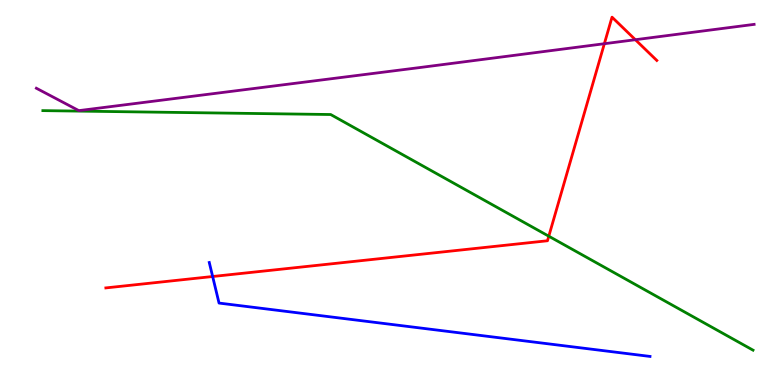[{'lines': ['blue', 'red'], 'intersections': [{'x': 2.74, 'y': 2.82}]}, {'lines': ['green', 'red'], 'intersections': [{'x': 7.08, 'y': 3.86}]}, {'lines': ['purple', 'red'], 'intersections': [{'x': 7.8, 'y': 8.86}, {'x': 8.2, 'y': 8.97}]}, {'lines': ['blue', 'green'], 'intersections': []}, {'lines': ['blue', 'purple'], 'intersections': []}, {'lines': ['green', 'purple'], 'intersections': []}]